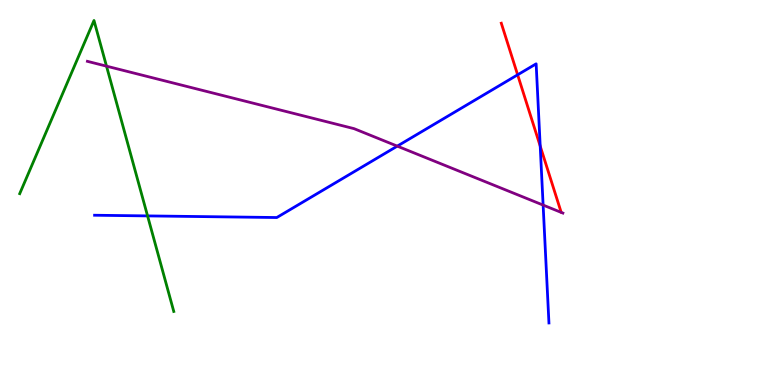[{'lines': ['blue', 'red'], 'intersections': [{'x': 6.68, 'y': 8.06}, {'x': 6.97, 'y': 6.21}]}, {'lines': ['green', 'red'], 'intersections': []}, {'lines': ['purple', 'red'], 'intersections': []}, {'lines': ['blue', 'green'], 'intersections': [{'x': 1.9, 'y': 4.39}]}, {'lines': ['blue', 'purple'], 'intersections': [{'x': 5.13, 'y': 6.2}, {'x': 7.01, 'y': 4.67}]}, {'lines': ['green', 'purple'], 'intersections': [{'x': 1.37, 'y': 8.28}]}]